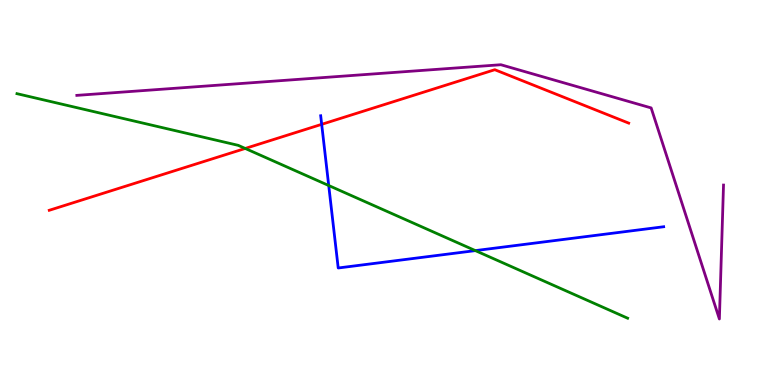[{'lines': ['blue', 'red'], 'intersections': [{'x': 4.15, 'y': 6.77}]}, {'lines': ['green', 'red'], 'intersections': [{'x': 3.16, 'y': 6.14}]}, {'lines': ['purple', 'red'], 'intersections': []}, {'lines': ['blue', 'green'], 'intersections': [{'x': 4.24, 'y': 5.18}, {'x': 6.13, 'y': 3.49}]}, {'lines': ['blue', 'purple'], 'intersections': []}, {'lines': ['green', 'purple'], 'intersections': []}]